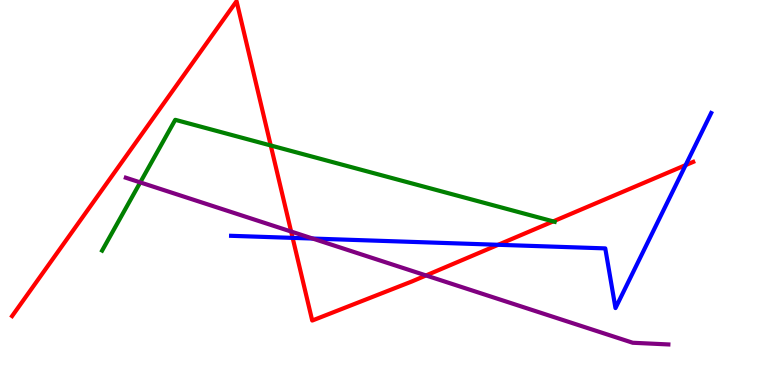[{'lines': ['blue', 'red'], 'intersections': [{'x': 3.78, 'y': 3.82}, {'x': 6.43, 'y': 3.64}, {'x': 8.85, 'y': 5.71}]}, {'lines': ['green', 'red'], 'intersections': [{'x': 3.49, 'y': 6.22}, {'x': 7.14, 'y': 4.25}]}, {'lines': ['purple', 'red'], 'intersections': [{'x': 3.76, 'y': 3.99}, {'x': 5.5, 'y': 2.85}]}, {'lines': ['blue', 'green'], 'intersections': []}, {'lines': ['blue', 'purple'], 'intersections': [{'x': 4.03, 'y': 3.8}]}, {'lines': ['green', 'purple'], 'intersections': [{'x': 1.81, 'y': 5.26}]}]